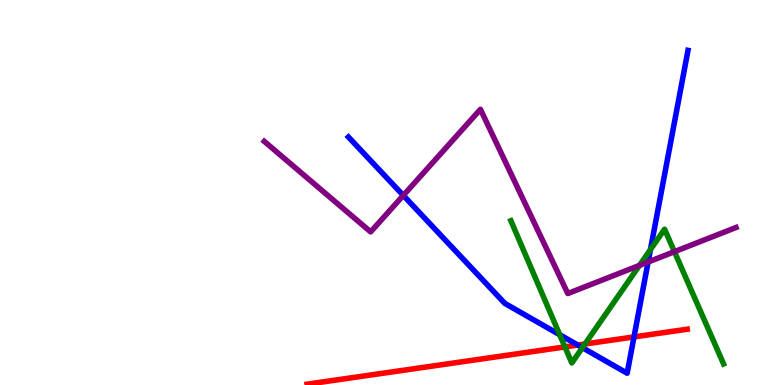[{'lines': ['blue', 'red'], 'intersections': [{'x': 7.46, 'y': 1.04}, {'x': 8.18, 'y': 1.25}]}, {'lines': ['green', 'red'], 'intersections': [{'x': 7.29, 'y': 0.989}, {'x': 7.55, 'y': 1.06}]}, {'lines': ['purple', 'red'], 'intersections': []}, {'lines': ['blue', 'green'], 'intersections': [{'x': 7.22, 'y': 1.31}, {'x': 7.51, 'y': 0.969}, {'x': 8.39, 'y': 3.52}]}, {'lines': ['blue', 'purple'], 'intersections': [{'x': 5.2, 'y': 4.92}, {'x': 8.36, 'y': 3.19}]}, {'lines': ['green', 'purple'], 'intersections': [{'x': 8.25, 'y': 3.11}, {'x': 8.7, 'y': 3.46}]}]